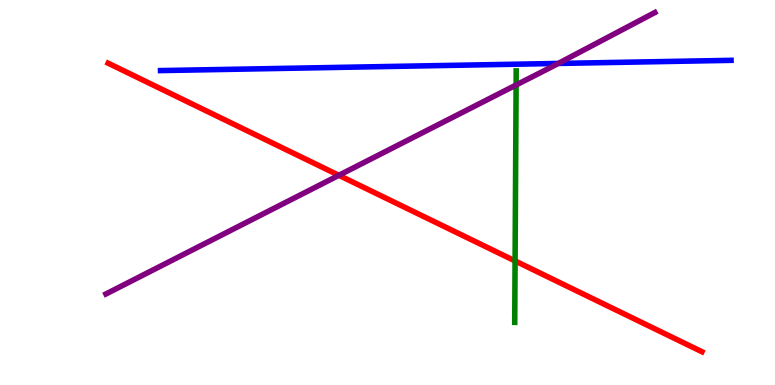[{'lines': ['blue', 'red'], 'intersections': []}, {'lines': ['green', 'red'], 'intersections': [{'x': 6.65, 'y': 3.22}]}, {'lines': ['purple', 'red'], 'intersections': [{'x': 4.37, 'y': 5.45}]}, {'lines': ['blue', 'green'], 'intersections': []}, {'lines': ['blue', 'purple'], 'intersections': [{'x': 7.2, 'y': 8.35}]}, {'lines': ['green', 'purple'], 'intersections': [{'x': 6.66, 'y': 7.79}]}]